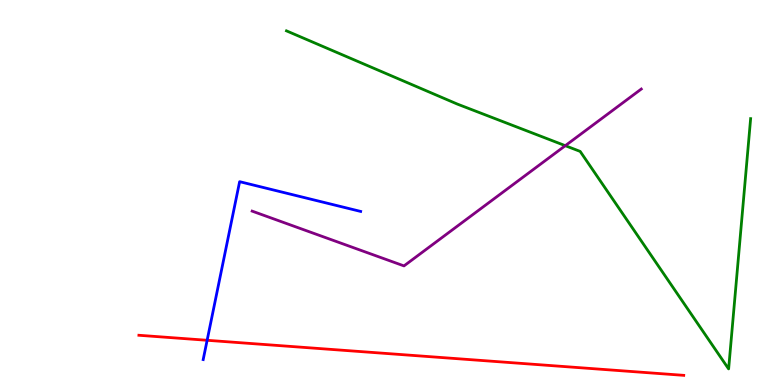[{'lines': ['blue', 'red'], 'intersections': [{'x': 2.67, 'y': 1.16}]}, {'lines': ['green', 'red'], 'intersections': []}, {'lines': ['purple', 'red'], 'intersections': []}, {'lines': ['blue', 'green'], 'intersections': []}, {'lines': ['blue', 'purple'], 'intersections': []}, {'lines': ['green', 'purple'], 'intersections': [{'x': 7.29, 'y': 6.22}]}]